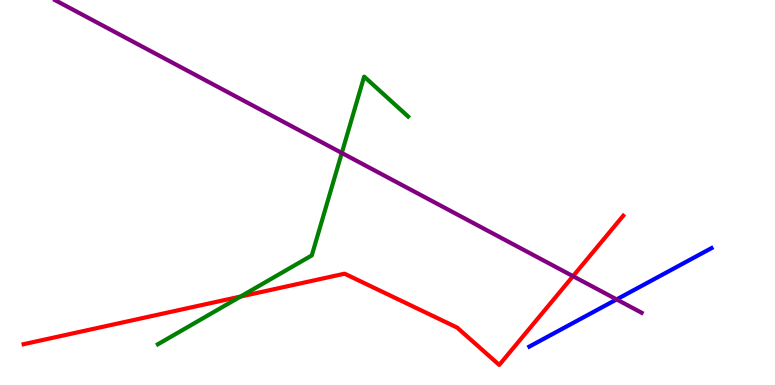[{'lines': ['blue', 'red'], 'intersections': []}, {'lines': ['green', 'red'], 'intersections': [{'x': 3.1, 'y': 2.3}]}, {'lines': ['purple', 'red'], 'intersections': [{'x': 7.39, 'y': 2.83}]}, {'lines': ['blue', 'green'], 'intersections': []}, {'lines': ['blue', 'purple'], 'intersections': [{'x': 7.96, 'y': 2.22}]}, {'lines': ['green', 'purple'], 'intersections': [{'x': 4.41, 'y': 6.03}]}]